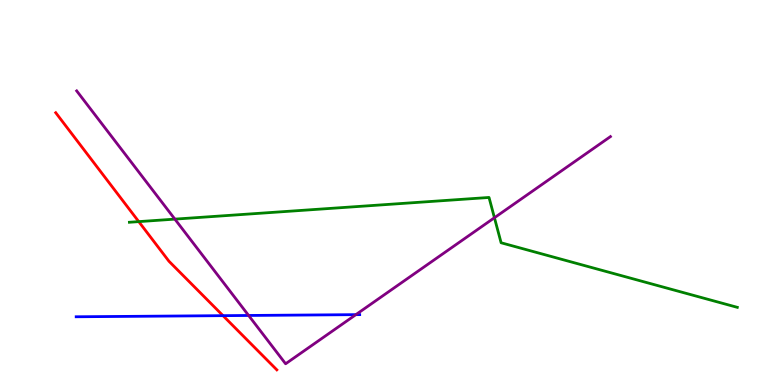[{'lines': ['blue', 'red'], 'intersections': [{'x': 2.88, 'y': 1.8}]}, {'lines': ['green', 'red'], 'intersections': [{'x': 1.79, 'y': 4.24}]}, {'lines': ['purple', 'red'], 'intersections': []}, {'lines': ['blue', 'green'], 'intersections': []}, {'lines': ['blue', 'purple'], 'intersections': [{'x': 3.21, 'y': 1.81}, {'x': 4.59, 'y': 1.83}]}, {'lines': ['green', 'purple'], 'intersections': [{'x': 2.26, 'y': 4.31}, {'x': 6.38, 'y': 4.34}]}]